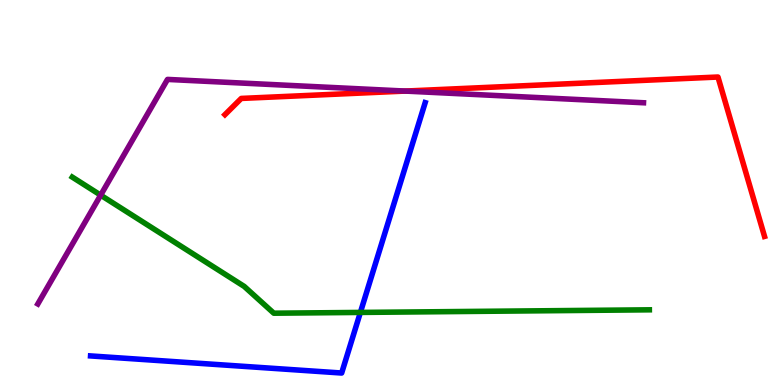[{'lines': ['blue', 'red'], 'intersections': []}, {'lines': ['green', 'red'], 'intersections': []}, {'lines': ['purple', 'red'], 'intersections': [{'x': 5.23, 'y': 7.63}]}, {'lines': ['blue', 'green'], 'intersections': [{'x': 4.65, 'y': 1.89}]}, {'lines': ['blue', 'purple'], 'intersections': []}, {'lines': ['green', 'purple'], 'intersections': [{'x': 1.3, 'y': 4.93}]}]